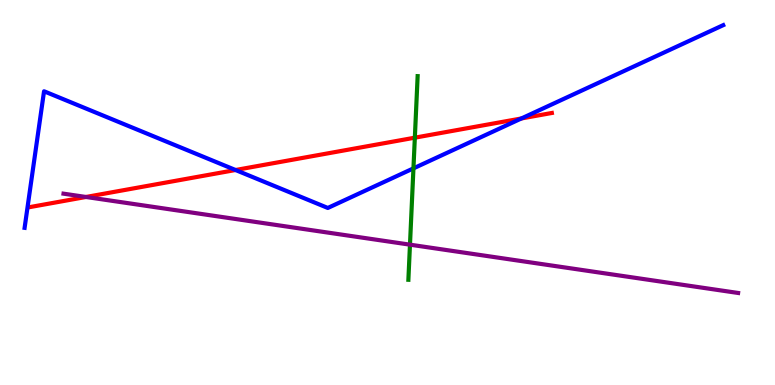[{'lines': ['blue', 'red'], 'intersections': [{'x': 3.04, 'y': 5.58}, {'x': 6.73, 'y': 6.92}]}, {'lines': ['green', 'red'], 'intersections': [{'x': 5.35, 'y': 6.42}]}, {'lines': ['purple', 'red'], 'intersections': [{'x': 1.11, 'y': 4.88}]}, {'lines': ['blue', 'green'], 'intersections': [{'x': 5.33, 'y': 5.63}]}, {'lines': ['blue', 'purple'], 'intersections': []}, {'lines': ['green', 'purple'], 'intersections': [{'x': 5.29, 'y': 3.65}]}]